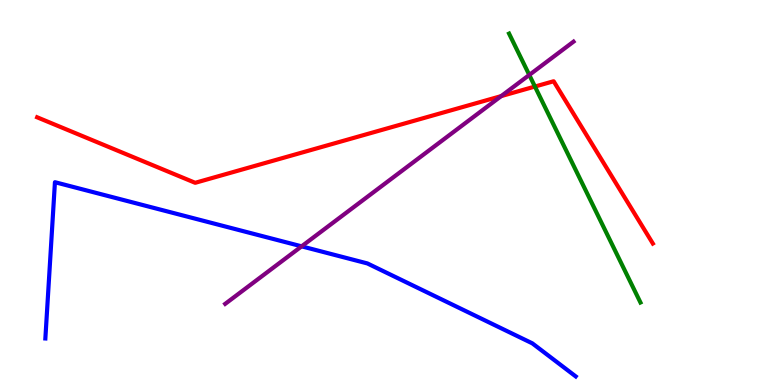[{'lines': ['blue', 'red'], 'intersections': []}, {'lines': ['green', 'red'], 'intersections': [{'x': 6.9, 'y': 7.75}]}, {'lines': ['purple', 'red'], 'intersections': [{'x': 6.47, 'y': 7.5}]}, {'lines': ['blue', 'green'], 'intersections': []}, {'lines': ['blue', 'purple'], 'intersections': [{'x': 3.89, 'y': 3.6}]}, {'lines': ['green', 'purple'], 'intersections': [{'x': 6.83, 'y': 8.05}]}]